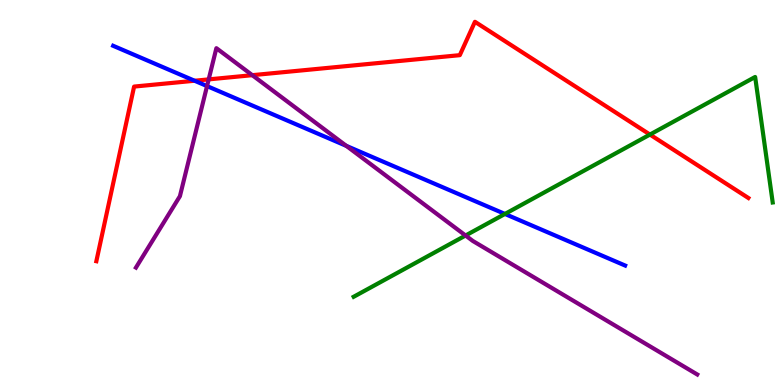[{'lines': ['blue', 'red'], 'intersections': [{'x': 2.51, 'y': 7.9}]}, {'lines': ['green', 'red'], 'intersections': [{'x': 8.39, 'y': 6.5}]}, {'lines': ['purple', 'red'], 'intersections': [{'x': 2.69, 'y': 7.94}, {'x': 3.26, 'y': 8.05}]}, {'lines': ['blue', 'green'], 'intersections': [{'x': 6.52, 'y': 4.44}]}, {'lines': ['blue', 'purple'], 'intersections': [{'x': 2.67, 'y': 7.76}, {'x': 4.47, 'y': 6.21}]}, {'lines': ['green', 'purple'], 'intersections': [{'x': 6.01, 'y': 3.88}]}]